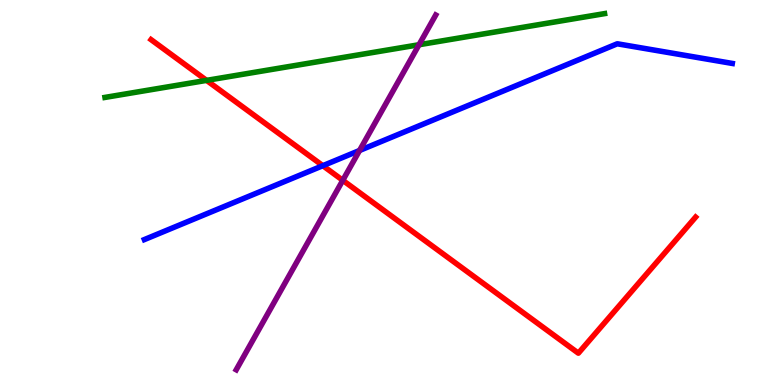[{'lines': ['blue', 'red'], 'intersections': [{'x': 4.17, 'y': 5.7}]}, {'lines': ['green', 'red'], 'intersections': [{'x': 2.67, 'y': 7.91}]}, {'lines': ['purple', 'red'], 'intersections': [{'x': 4.42, 'y': 5.32}]}, {'lines': ['blue', 'green'], 'intersections': []}, {'lines': ['blue', 'purple'], 'intersections': [{'x': 4.64, 'y': 6.09}]}, {'lines': ['green', 'purple'], 'intersections': [{'x': 5.41, 'y': 8.84}]}]